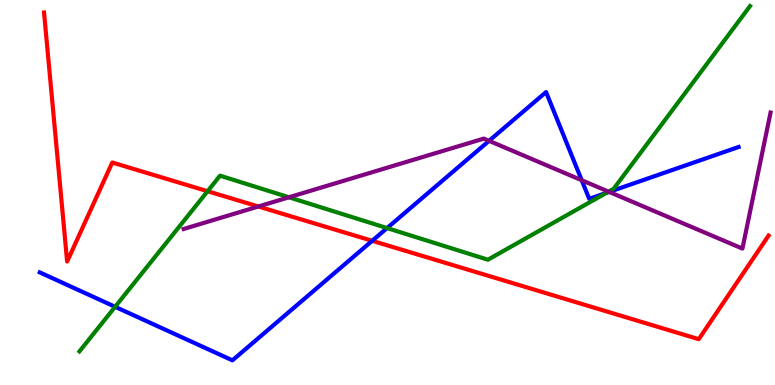[{'lines': ['blue', 'red'], 'intersections': [{'x': 4.8, 'y': 3.75}]}, {'lines': ['green', 'red'], 'intersections': [{'x': 2.68, 'y': 5.03}]}, {'lines': ['purple', 'red'], 'intersections': [{'x': 3.33, 'y': 4.64}]}, {'lines': ['blue', 'green'], 'intersections': [{'x': 1.49, 'y': 2.03}, {'x': 4.99, 'y': 4.08}, {'x': 7.82, 'y': 4.99}]}, {'lines': ['blue', 'purple'], 'intersections': [{'x': 6.31, 'y': 6.34}, {'x': 7.51, 'y': 5.32}, {'x': 7.86, 'y': 5.02}]}, {'lines': ['green', 'purple'], 'intersections': [{'x': 3.73, 'y': 4.88}, {'x': 7.85, 'y': 5.02}]}]